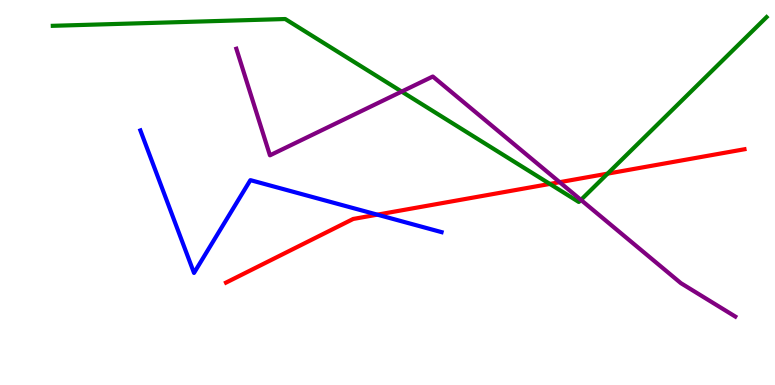[{'lines': ['blue', 'red'], 'intersections': [{'x': 4.87, 'y': 4.42}]}, {'lines': ['green', 'red'], 'intersections': [{'x': 7.09, 'y': 5.22}, {'x': 7.84, 'y': 5.49}]}, {'lines': ['purple', 'red'], 'intersections': [{'x': 7.22, 'y': 5.27}]}, {'lines': ['blue', 'green'], 'intersections': []}, {'lines': ['blue', 'purple'], 'intersections': []}, {'lines': ['green', 'purple'], 'intersections': [{'x': 5.18, 'y': 7.62}, {'x': 7.5, 'y': 4.81}]}]